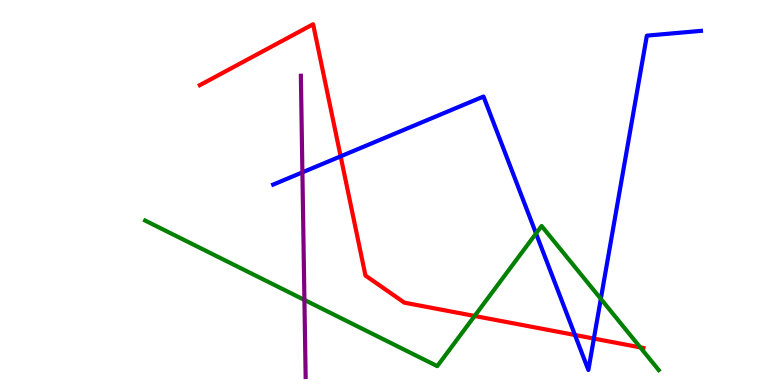[{'lines': ['blue', 'red'], 'intersections': [{'x': 4.4, 'y': 5.94}, {'x': 7.42, 'y': 1.3}, {'x': 7.66, 'y': 1.21}]}, {'lines': ['green', 'red'], 'intersections': [{'x': 6.12, 'y': 1.79}, {'x': 8.26, 'y': 0.978}]}, {'lines': ['purple', 'red'], 'intersections': []}, {'lines': ['blue', 'green'], 'intersections': [{'x': 6.92, 'y': 3.94}, {'x': 7.75, 'y': 2.24}]}, {'lines': ['blue', 'purple'], 'intersections': [{'x': 3.9, 'y': 5.52}]}, {'lines': ['green', 'purple'], 'intersections': [{'x': 3.93, 'y': 2.21}]}]